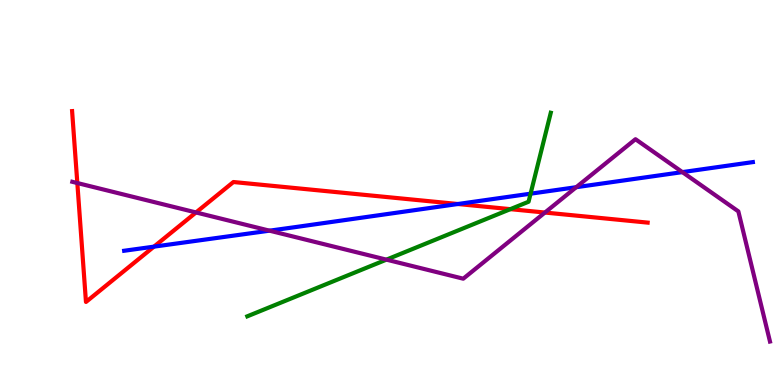[{'lines': ['blue', 'red'], 'intersections': [{'x': 1.99, 'y': 3.59}, {'x': 5.91, 'y': 4.7}]}, {'lines': ['green', 'red'], 'intersections': [{'x': 6.59, 'y': 4.57}]}, {'lines': ['purple', 'red'], 'intersections': [{'x': 0.998, 'y': 5.25}, {'x': 2.53, 'y': 4.48}, {'x': 7.03, 'y': 4.48}]}, {'lines': ['blue', 'green'], 'intersections': [{'x': 6.85, 'y': 4.97}]}, {'lines': ['blue', 'purple'], 'intersections': [{'x': 3.48, 'y': 4.01}, {'x': 7.44, 'y': 5.14}, {'x': 8.81, 'y': 5.53}]}, {'lines': ['green', 'purple'], 'intersections': [{'x': 4.99, 'y': 3.26}]}]